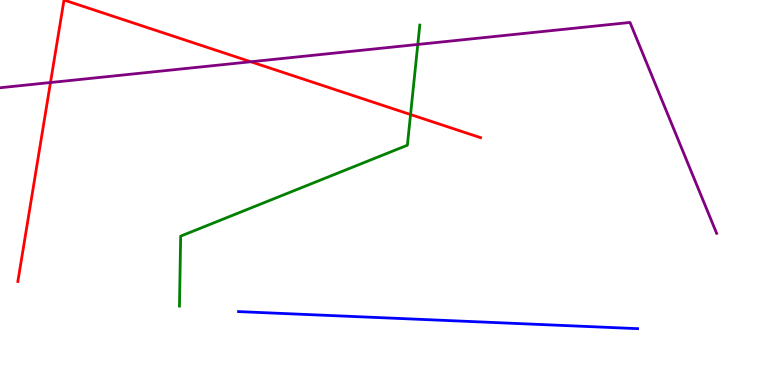[{'lines': ['blue', 'red'], 'intersections': []}, {'lines': ['green', 'red'], 'intersections': [{'x': 5.3, 'y': 7.03}]}, {'lines': ['purple', 'red'], 'intersections': [{'x': 0.651, 'y': 7.86}, {'x': 3.24, 'y': 8.4}]}, {'lines': ['blue', 'green'], 'intersections': []}, {'lines': ['blue', 'purple'], 'intersections': []}, {'lines': ['green', 'purple'], 'intersections': [{'x': 5.39, 'y': 8.85}]}]